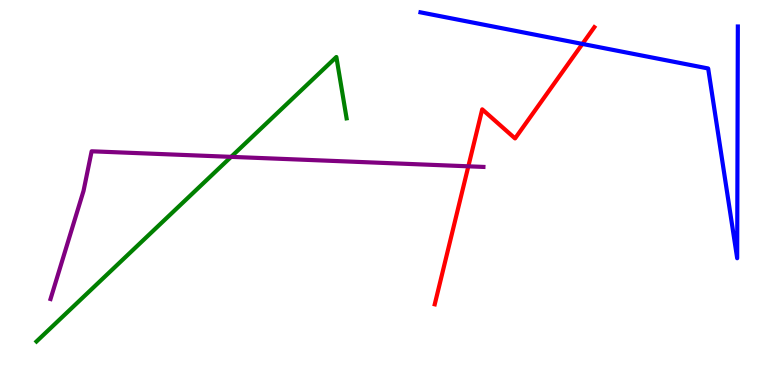[{'lines': ['blue', 'red'], 'intersections': [{'x': 7.51, 'y': 8.86}]}, {'lines': ['green', 'red'], 'intersections': []}, {'lines': ['purple', 'red'], 'intersections': [{'x': 6.04, 'y': 5.68}]}, {'lines': ['blue', 'green'], 'intersections': []}, {'lines': ['blue', 'purple'], 'intersections': []}, {'lines': ['green', 'purple'], 'intersections': [{'x': 2.98, 'y': 5.93}]}]